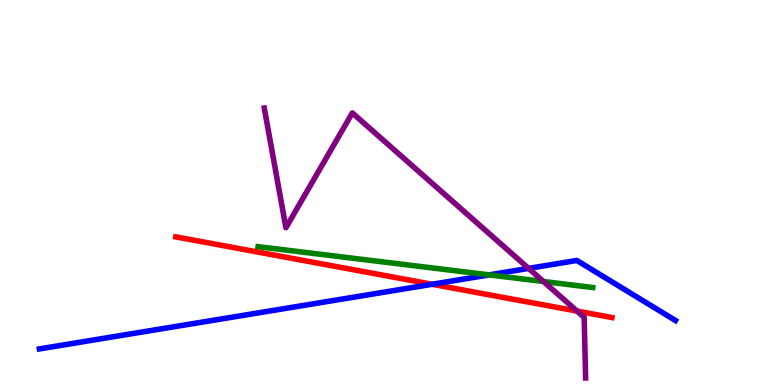[{'lines': ['blue', 'red'], 'intersections': [{'x': 5.58, 'y': 2.62}]}, {'lines': ['green', 'red'], 'intersections': []}, {'lines': ['purple', 'red'], 'intersections': [{'x': 7.45, 'y': 1.92}]}, {'lines': ['blue', 'green'], 'intersections': [{'x': 6.31, 'y': 2.86}]}, {'lines': ['blue', 'purple'], 'intersections': [{'x': 6.82, 'y': 3.03}]}, {'lines': ['green', 'purple'], 'intersections': [{'x': 7.01, 'y': 2.69}]}]